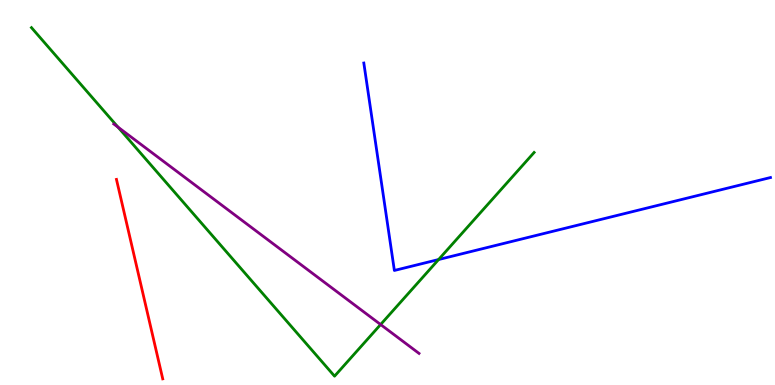[{'lines': ['blue', 'red'], 'intersections': []}, {'lines': ['green', 'red'], 'intersections': []}, {'lines': ['purple', 'red'], 'intersections': []}, {'lines': ['blue', 'green'], 'intersections': [{'x': 5.66, 'y': 3.26}]}, {'lines': ['blue', 'purple'], 'intersections': []}, {'lines': ['green', 'purple'], 'intersections': [{'x': 1.52, 'y': 6.7}, {'x': 4.91, 'y': 1.57}]}]